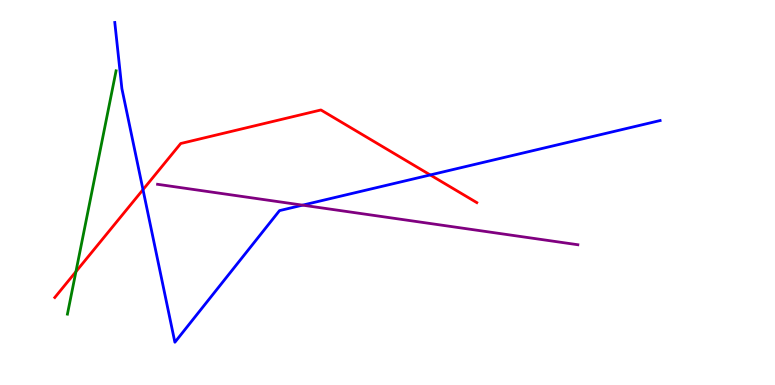[{'lines': ['blue', 'red'], 'intersections': [{'x': 1.85, 'y': 5.07}, {'x': 5.55, 'y': 5.46}]}, {'lines': ['green', 'red'], 'intersections': [{'x': 0.98, 'y': 2.94}]}, {'lines': ['purple', 'red'], 'intersections': []}, {'lines': ['blue', 'green'], 'intersections': []}, {'lines': ['blue', 'purple'], 'intersections': [{'x': 3.9, 'y': 4.67}]}, {'lines': ['green', 'purple'], 'intersections': []}]